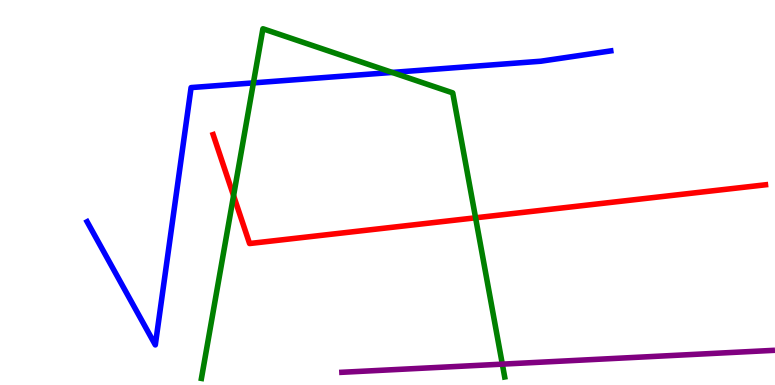[{'lines': ['blue', 'red'], 'intersections': []}, {'lines': ['green', 'red'], 'intersections': [{'x': 3.01, 'y': 4.92}, {'x': 6.14, 'y': 4.34}]}, {'lines': ['purple', 'red'], 'intersections': []}, {'lines': ['blue', 'green'], 'intersections': [{'x': 3.27, 'y': 7.85}, {'x': 5.06, 'y': 8.12}]}, {'lines': ['blue', 'purple'], 'intersections': []}, {'lines': ['green', 'purple'], 'intersections': [{'x': 6.48, 'y': 0.542}]}]